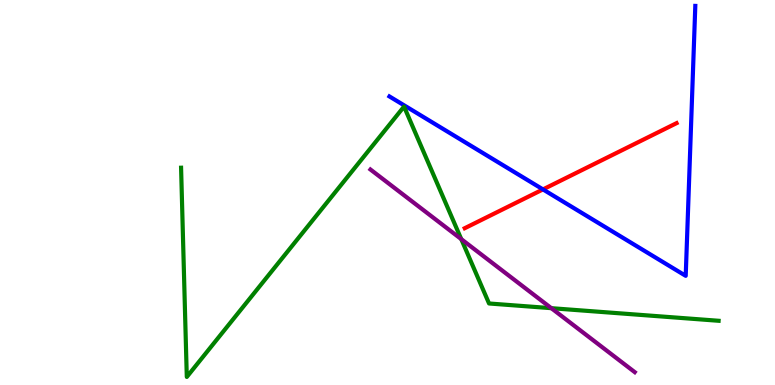[{'lines': ['blue', 'red'], 'intersections': [{'x': 7.01, 'y': 5.08}]}, {'lines': ['green', 'red'], 'intersections': []}, {'lines': ['purple', 'red'], 'intersections': []}, {'lines': ['blue', 'green'], 'intersections': []}, {'lines': ['blue', 'purple'], 'intersections': []}, {'lines': ['green', 'purple'], 'intersections': [{'x': 5.95, 'y': 3.79}, {'x': 7.11, 'y': 2.0}]}]